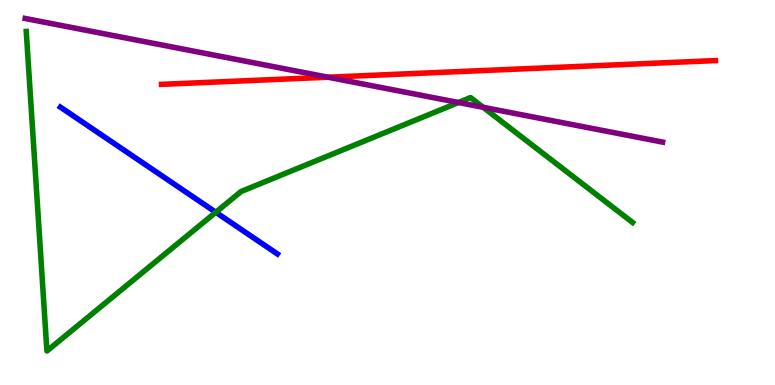[{'lines': ['blue', 'red'], 'intersections': []}, {'lines': ['green', 'red'], 'intersections': []}, {'lines': ['purple', 'red'], 'intersections': [{'x': 4.23, 'y': 7.99}]}, {'lines': ['blue', 'green'], 'intersections': [{'x': 2.78, 'y': 4.49}]}, {'lines': ['blue', 'purple'], 'intersections': []}, {'lines': ['green', 'purple'], 'intersections': [{'x': 5.92, 'y': 7.34}, {'x': 6.23, 'y': 7.21}]}]